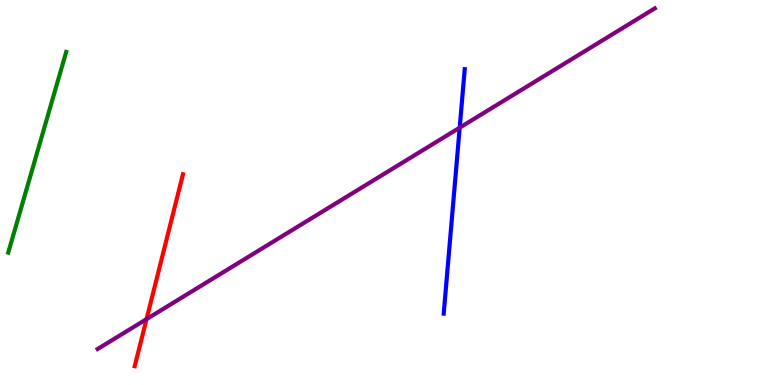[{'lines': ['blue', 'red'], 'intersections': []}, {'lines': ['green', 'red'], 'intersections': []}, {'lines': ['purple', 'red'], 'intersections': [{'x': 1.89, 'y': 1.71}]}, {'lines': ['blue', 'green'], 'intersections': []}, {'lines': ['blue', 'purple'], 'intersections': [{'x': 5.93, 'y': 6.68}]}, {'lines': ['green', 'purple'], 'intersections': []}]